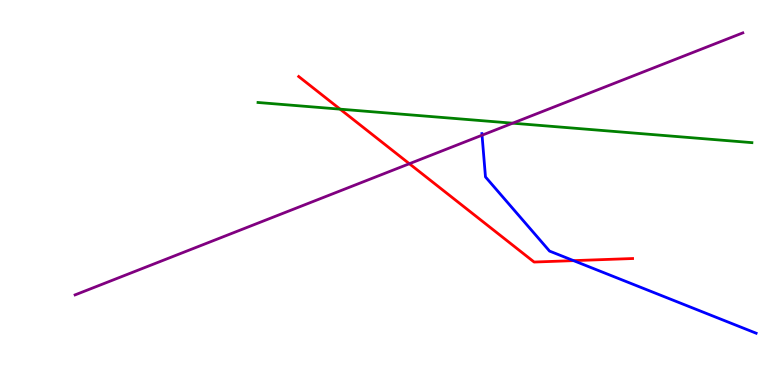[{'lines': ['blue', 'red'], 'intersections': [{'x': 7.4, 'y': 3.23}]}, {'lines': ['green', 'red'], 'intersections': [{'x': 4.39, 'y': 7.16}]}, {'lines': ['purple', 'red'], 'intersections': [{'x': 5.28, 'y': 5.75}]}, {'lines': ['blue', 'green'], 'intersections': []}, {'lines': ['blue', 'purple'], 'intersections': [{'x': 6.22, 'y': 6.49}]}, {'lines': ['green', 'purple'], 'intersections': [{'x': 6.62, 'y': 6.8}]}]